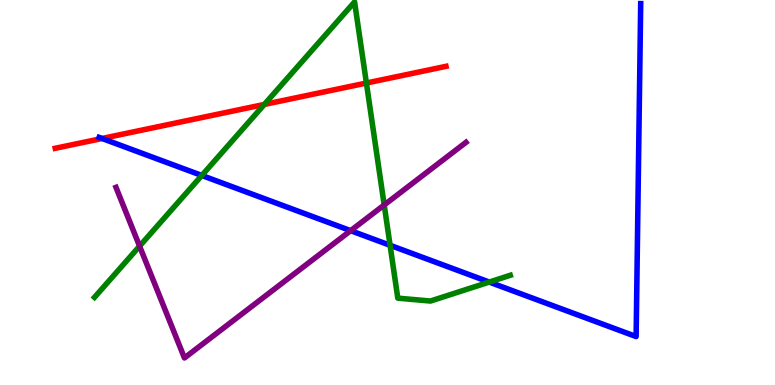[{'lines': ['blue', 'red'], 'intersections': [{'x': 1.32, 'y': 6.4}]}, {'lines': ['green', 'red'], 'intersections': [{'x': 3.41, 'y': 7.29}, {'x': 4.73, 'y': 7.84}]}, {'lines': ['purple', 'red'], 'intersections': []}, {'lines': ['blue', 'green'], 'intersections': [{'x': 2.6, 'y': 5.44}, {'x': 5.03, 'y': 3.63}, {'x': 6.31, 'y': 2.67}]}, {'lines': ['blue', 'purple'], 'intersections': [{'x': 4.52, 'y': 4.01}]}, {'lines': ['green', 'purple'], 'intersections': [{'x': 1.8, 'y': 3.61}, {'x': 4.96, 'y': 4.68}]}]